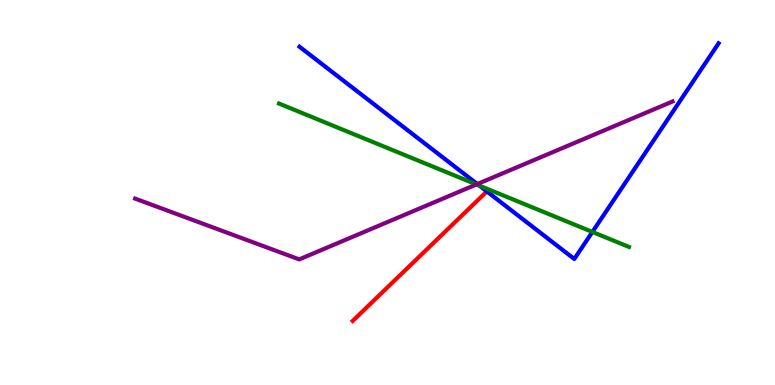[{'lines': ['blue', 'red'], 'intersections': []}, {'lines': ['green', 'red'], 'intersections': []}, {'lines': ['purple', 'red'], 'intersections': []}, {'lines': ['blue', 'green'], 'intersections': [{'x': 6.19, 'y': 5.18}, {'x': 7.64, 'y': 3.98}]}, {'lines': ['blue', 'purple'], 'intersections': [{'x': 6.16, 'y': 5.22}]}, {'lines': ['green', 'purple'], 'intersections': [{'x': 6.15, 'y': 5.21}]}]